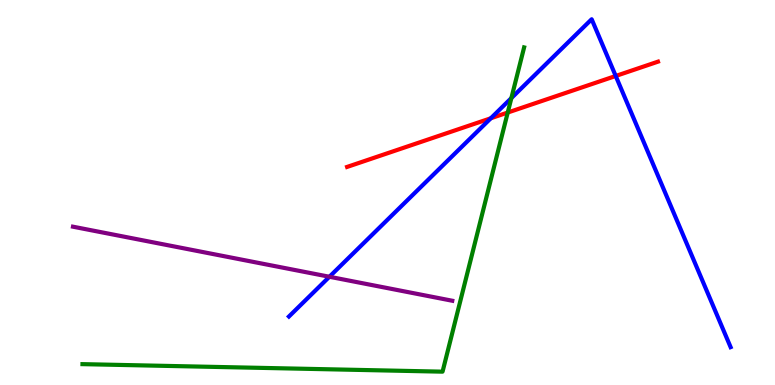[{'lines': ['blue', 'red'], 'intersections': [{'x': 6.33, 'y': 6.93}, {'x': 7.94, 'y': 8.03}]}, {'lines': ['green', 'red'], 'intersections': [{'x': 6.55, 'y': 7.08}]}, {'lines': ['purple', 'red'], 'intersections': []}, {'lines': ['blue', 'green'], 'intersections': [{'x': 6.6, 'y': 7.45}]}, {'lines': ['blue', 'purple'], 'intersections': [{'x': 4.25, 'y': 2.81}]}, {'lines': ['green', 'purple'], 'intersections': []}]